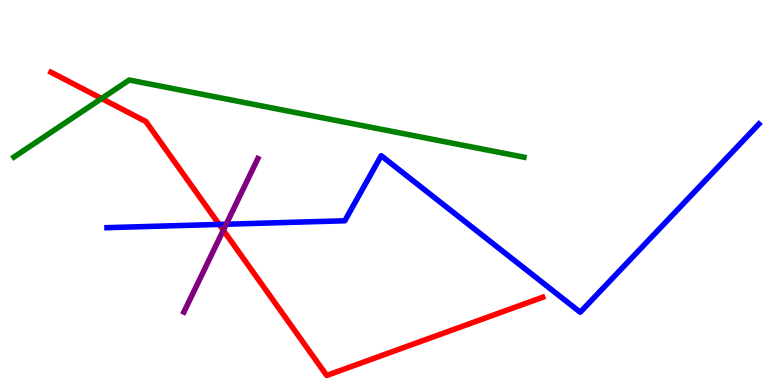[{'lines': ['blue', 'red'], 'intersections': [{'x': 2.83, 'y': 4.17}]}, {'lines': ['green', 'red'], 'intersections': [{'x': 1.31, 'y': 7.44}]}, {'lines': ['purple', 'red'], 'intersections': [{'x': 2.88, 'y': 4.02}]}, {'lines': ['blue', 'green'], 'intersections': []}, {'lines': ['blue', 'purple'], 'intersections': [{'x': 2.92, 'y': 4.18}]}, {'lines': ['green', 'purple'], 'intersections': []}]